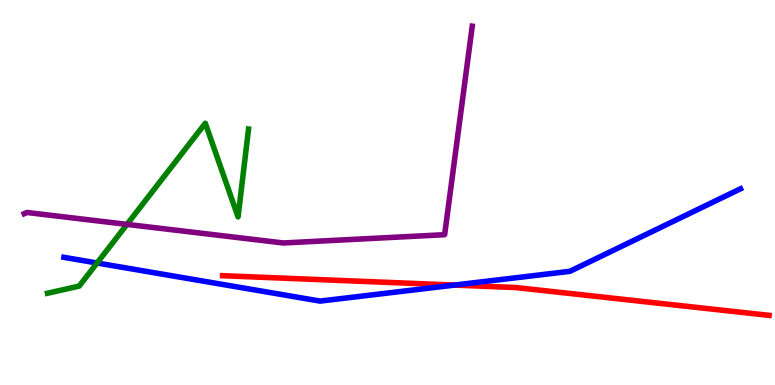[{'lines': ['blue', 'red'], 'intersections': [{'x': 5.87, 'y': 2.6}]}, {'lines': ['green', 'red'], 'intersections': []}, {'lines': ['purple', 'red'], 'intersections': []}, {'lines': ['blue', 'green'], 'intersections': [{'x': 1.25, 'y': 3.17}]}, {'lines': ['blue', 'purple'], 'intersections': []}, {'lines': ['green', 'purple'], 'intersections': [{'x': 1.64, 'y': 4.17}]}]